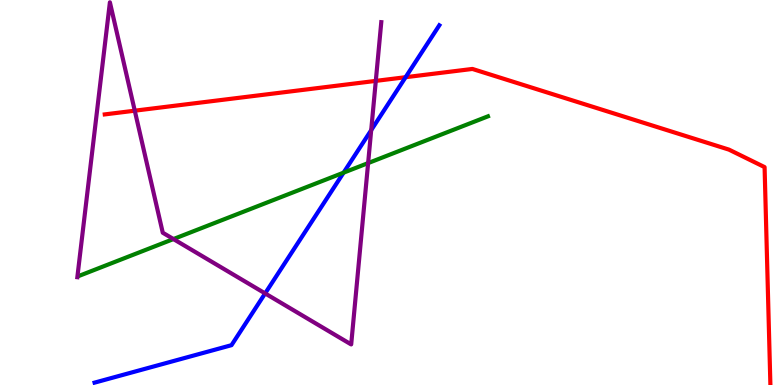[{'lines': ['blue', 'red'], 'intersections': [{'x': 5.23, 'y': 7.99}]}, {'lines': ['green', 'red'], 'intersections': []}, {'lines': ['purple', 'red'], 'intersections': [{'x': 1.74, 'y': 7.12}, {'x': 4.85, 'y': 7.9}]}, {'lines': ['blue', 'green'], 'intersections': [{'x': 4.43, 'y': 5.52}]}, {'lines': ['blue', 'purple'], 'intersections': [{'x': 3.42, 'y': 2.38}, {'x': 4.79, 'y': 6.62}]}, {'lines': ['green', 'purple'], 'intersections': [{'x': 2.24, 'y': 3.79}, {'x': 4.75, 'y': 5.76}]}]